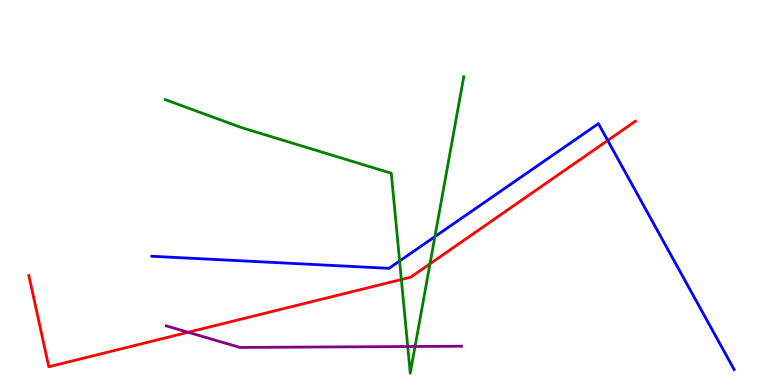[{'lines': ['blue', 'red'], 'intersections': [{'x': 7.84, 'y': 6.35}]}, {'lines': ['green', 'red'], 'intersections': [{'x': 5.18, 'y': 2.74}, {'x': 5.55, 'y': 3.15}]}, {'lines': ['purple', 'red'], 'intersections': [{'x': 2.43, 'y': 1.37}]}, {'lines': ['blue', 'green'], 'intersections': [{'x': 5.16, 'y': 3.22}, {'x': 5.61, 'y': 3.85}]}, {'lines': ['blue', 'purple'], 'intersections': []}, {'lines': ['green', 'purple'], 'intersections': [{'x': 5.26, 'y': 1.0}, {'x': 5.36, 'y': 1.0}]}]